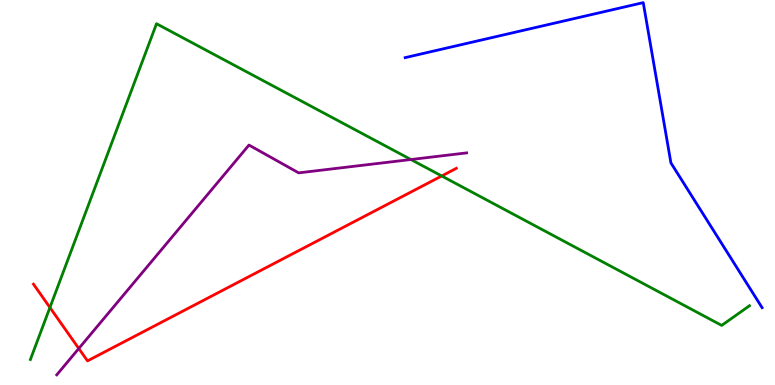[{'lines': ['blue', 'red'], 'intersections': []}, {'lines': ['green', 'red'], 'intersections': [{'x': 0.644, 'y': 2.01}, {'x': 5.7, 'y': 5.43}]}, {'lines': ['purple', 'red'], 'intersections': [{'x': 1.02, 'y': 0.948}]}, {'lines': ['blue', 'green'], 'intersections': []}, {'lines': ['blue', 'purple'], 'intersections': []}, {'lines': ['green', 'purple'], 'intersections': [{'x': 5.3, 'y': 5.86}]}]